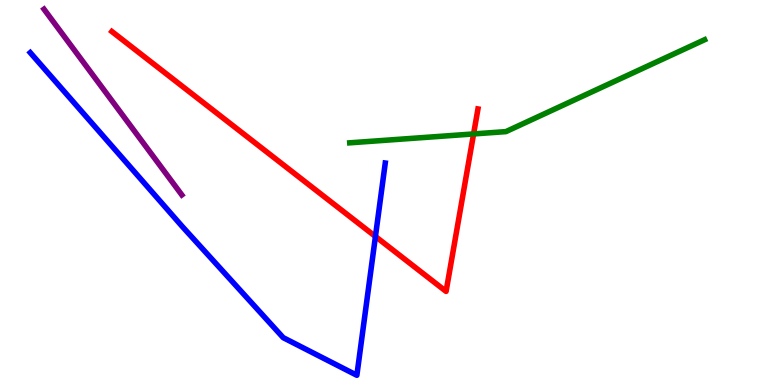[{'lines': ['blue', 'red'], 'intersections': [{'x': 4.84, 'y': 3.86}]}, {'lines': ['green', 'red'], 'intersections': [{'x': 6.11, 'y': 6.52}]}, {'lines': ['purple', 'red'], 'intersections': []}, {'lines': ['blue', 'green'], 'intersections': []}, {'lines': ['blue', 'purple'], 'intersections': []}, {'lines': ['green', 'purple'], 'intersections': []}]